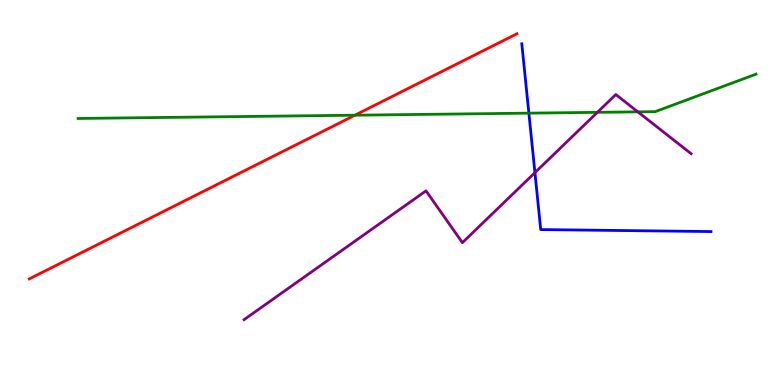[{'lines': ['blue', 'red'], 'intersections': []}, {'lines': ['green', 'red'], 'intersections': [{'x': 4.58, 'y': 7.01}]}, {'lines': ['purple', 'red'], 'intersections': []}, {'lines': ['blue', 'green'], 'intersections': [{'x': 6.82, 'y': 7.06}]}, {'lines': ['blue', 'purple'], 'intersections': [{'x': 6.9, 'y': 5.52}]}, {'lines': ['green', 'purple'], 'intersections': [{'x': 7.71, 'y': 7.08}, {'x': 8.23, 'y': 7.09}]}]